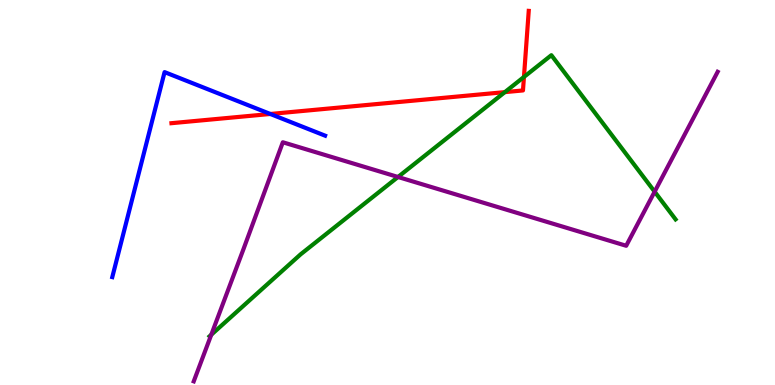[{'lines': ['blue', 'red'], 'intersections': [{'x': 3.49, 'y': 7.04}]}, {'lines': ['green', 'red'], 'intersections': [{'x': 6.51, 'y': 7.61}, {'x': 6.76, 'y': 8.0}]}, {'lines': ['purple', 'red'], 'intersections': []}, {'lines': ['blue', 'green'], 'intersections': []}, {'lines': ['blue', 'purple'], 'intersections': []}, {'lines': ['green', 'purple'], 'intersections': [{'x': 2.73, 'y': 1.31}, {'x': 5.14, 'y': 5.4}, {'x': 8.45, 'y': 5.02}]}]